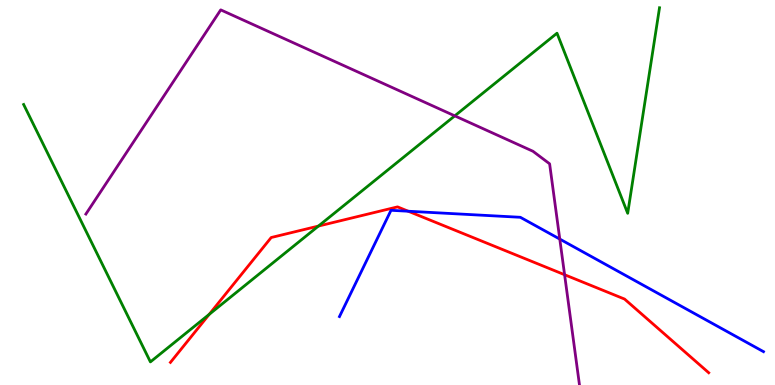[{'lines': ['blue', 'red'], 'intersections': [{'x': 5.27, 'y': 4.51}]}, {'lines': ['green', 'red'], 'intersections': [{'x': 2.7, 'y': 1.83}, {'x': 4.11, 'y': 4.13}]}, {'lines': ['purple', 'red'], 'intersections': [{'x': 7.29, 'y': 2.86}]}, {'lines': ['blue', 'green'], 'intersections': []}, {'lines': ['blue', 'purple'], 'intersections': [{'x': 7.22, 'y': 3.79}]}, {'lines': ['green', 'purple'], 'intersections': [{'x': 5.87, 'y': 6.99}]}]